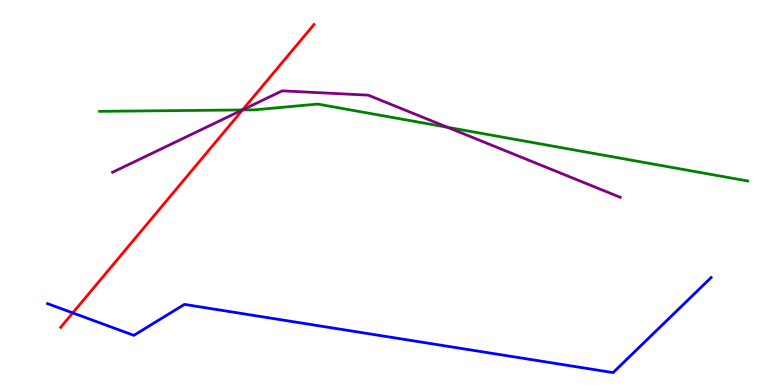[{'lines': ['blue', 'red'], 'intersections': [{'x': 0.939, 'y': 1.87}]}, {'lines': ['green', 'red'], 'intersections': [{'x': 3.13, 'y': 7.14}]}, {'lines': ['purple', 'red'], 'intersections': [{'x': 3.13, 'y': 7.15}]}, {'lines': ['blue', 'green'], 'intersections': []}, {'lines': ['blue', 'purple'], 'intersections': []}, {'lines': ['green', 'purple'], 'intersections': [{'x': 3.13, 'y': 7.14}, {'x': 5.77, 'y': 6.69}]}]